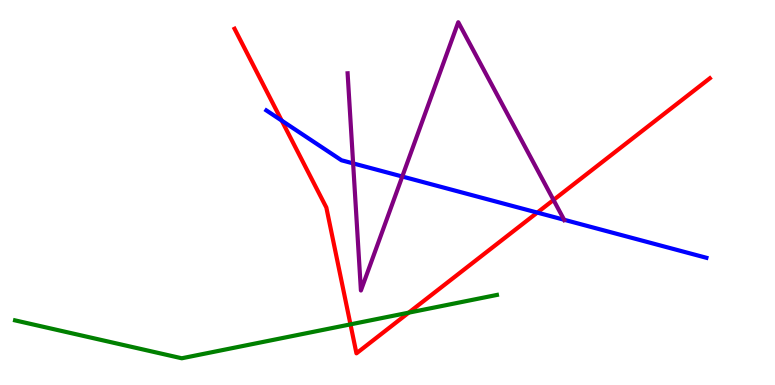[{'lines': ['blue', 'red'], 'intersections': [{'x': 3.63, 'y': 6.87}, {'x': 6.93, 'y': 4.48}]}, {'lines': ['green', 'red'], 'intersections': [{'x': 4.52, 'y': 1.57}, {'x': 5.27, 'y': 1.88}]}, {'lines': ['purple', 'red'], 'intersections': [{'x': 7.14, 'y': 4.81}]}, {'lines': ['blue', 'green'], 'intersections': []}, {'lines': ['blue', 'purple'], 'intersections': [{'x': 4.56, 'y': 5.76}, {'x': 5.19, 'y': 5.42}, {'x': 7.28, 'y': 4.29}]}, {'lines': ['green', 'purple'], 'intersections': []}]